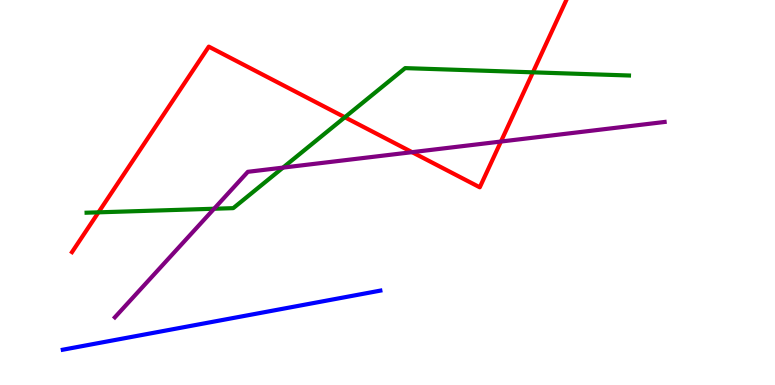[{'lines': ['blue', 'red'], 'intersections': []}, {'lines': ['green', 'red'], 'intersections': [{'x': 1.27, 'y': 4.48}, {'x': 4.45, 'y': 6.95}, {'x': 6.88, 'y': 8.12}]}, {'lines': ['purple', 'red'], 'intersections': [{'x': 5.32, 'y': 6.05}, {'x': 6.46, 'y': 6.32}]}, {'lines': ['blue', 'green'], 'intersections': []}, {'lines': ['blue', 'purple'], 'intersections': []}, {'lines': ['green', 'purple'], 'intersections': [{'x': 2.76, 'y': 4.58}, {'x': 3.65, 'y': 5.65}]}]